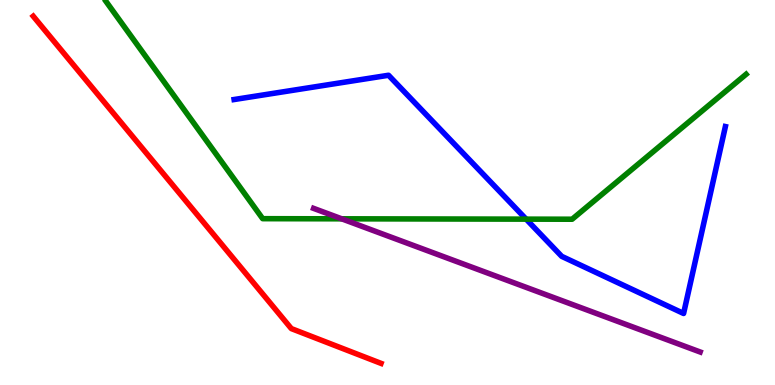[{'lines': ['blue', 'red'], 'intersections': []}, {'lines': ['green', 'red'], 'intersections': []}, {'lines': ['purple', 'red'], 'intersections': []}, {'lines': ['blue', 'green'], 'intersections': [{'x': 6.79, 'y': 4.31}]}, {'lines': ['blue', 'purple'], 'intersections': []}, {'lines': ['green', 'purple'], 'intersections': [{'x': 4.41, 'y': 4.32}]}]